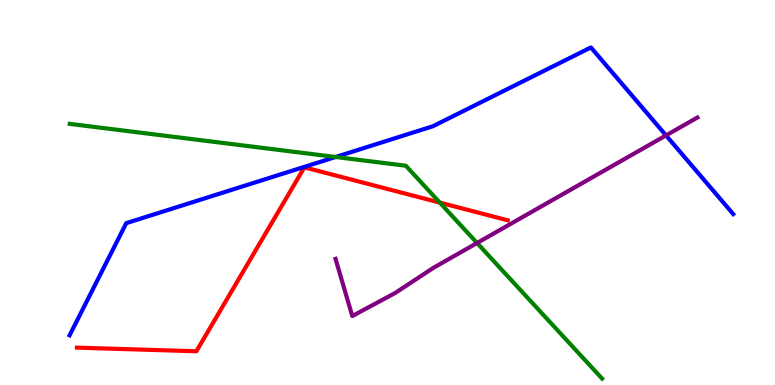[{'lines': ['blue', 'red'], 'intersections': []}, {'lines': ['green', 'red'], 'intersections': [{'x': 5.67, 'y': 4.74}]}, {'lines': ['purple', 'red'], 'intersections': []}, {'lines': ['blue', 'green'], 'intersections': [{'x': 4.33, 'y': 5.92}]}, {'lines': ['blue', 'purple'], 'intersections': [{'x': 8.59, 'y': 6.48}]}, {'lines': ['green', 'purple'], 'intersections': [{'x': 6.16, 'y': 3.69}]}]